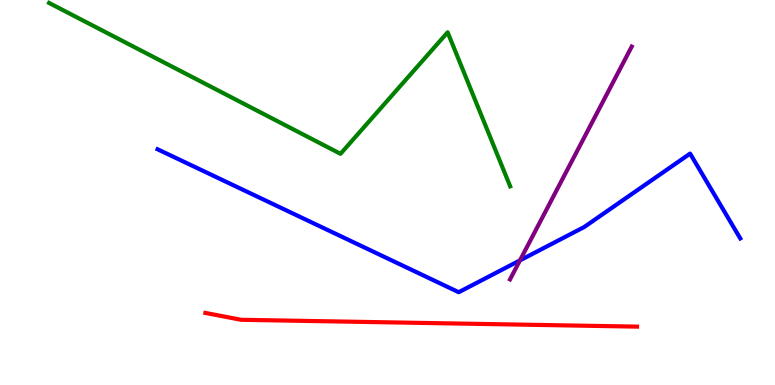[{'lines': ['blue', 'red'], 'intersections': []}, {'lines': ['green', 'red'], 'intersections': []}, {'lines': ['purple', 'red'], 'intersections': []}, {'lines': ['blue', 'green'], 'intersections': []}, {'lines': ['blue', 'purple'], 'intersections': [{'x': 6.71, 'y': 3.24}]}, {'lines': ['green', 'purple'], 'intersections': []}]